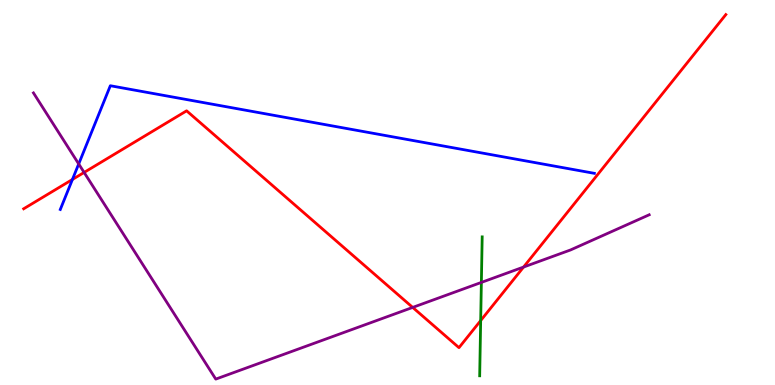[{'lines': ['blue', 'red'], 'intersections': [{'x': 0.935, 'y': 5.34}]}, {'lines': ['green', 'red'], 'intersections': [{'x': 6.2, 'y': 1.67}]}, {'lines': ['purple', 'red'], 'intersections': [{'x': 1.09, 'y': 5.52}, {'x': 5.33, 'y': 2.02}, {'x': 6.76, 'y': 3.06}]}, {'lines': ['blue', 'green'], 'intersections': []}, {'lines': ['blue', 'purple'], 'intersections': [{'x': 1.02, 'y': 5.74}]}, {'lines': ['green', 'purple'], 'intersections': [{'x': 6.21, 'y': 2.66}]}]